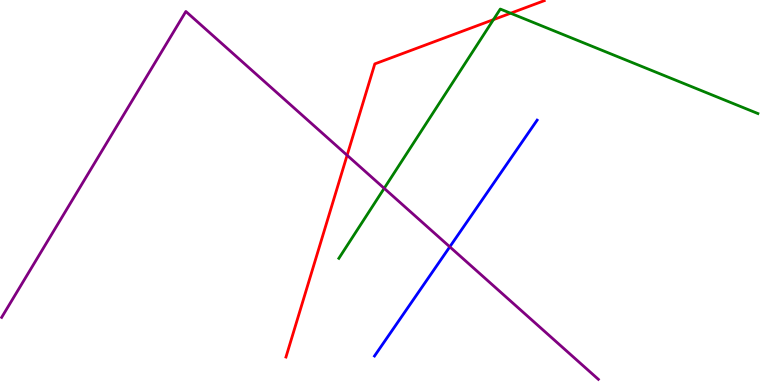[{'lines': ['blue', 'red'], 'intersections': []}, {'lines': ['green', 'red'], 'intersections': [{'x': 6.37, 'y': 9.49}, {'x': 6.59, 'y': 9.66}]}, {'lines': ['purple', 'red'], 'intersections': [{'x': 4.48, 'y': 5.97}]}, {'lines': ['blue', 'green'], 'intersections': []}, {'lines': ['blue', 'purple'], 'intersections': [{'x': 5.8, 'y': 3.59}]}, {'lines': ['green', 'purple'], 'intersections': [{'x': 4.96, 'y': 5.11}]}]